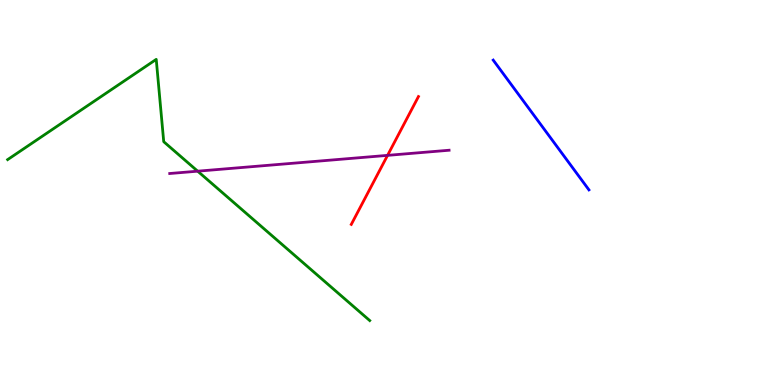[{'lines': ['blue', 'red'], 'intersections': []}, {'lines': ['green', 'red'], 'intersections': []}, {'lines': ['purple', 'red'], 'intersections': [{'x': 5.0, 'y': 5.96}]}, {'lines': ['blue', 'green'], 'intersections': []}, {'lines': ['blue', 'purple'], 'intersections': []}, {'lines': ['green', 'purple'], 'intersections': [{'x': 2.55, 'y': 5.55}]}]